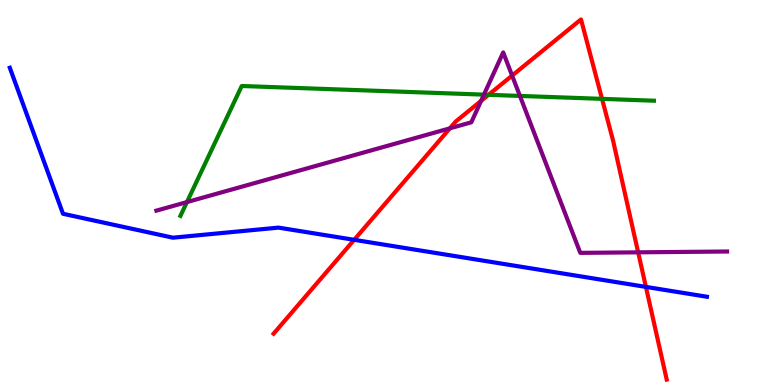[{'lines': ['blue', 'red'], 'intersections': [{'x': 4.57, 'y': 3.77}, {'x': 8.33, 'y': 2.55}]}, {'lines': ['green', 'red'], 'intersections': [{'x': 6.3, 'y': 7.54}, {'x': 7.77, 'y': 7.43}]}, {'lines': ['purple', 'red'], 'intersections': [{'x': 5.8, 'y': 6.67}, {'x': 6.21, 'y': 7.38}, {'x': 6.61, 'y': 8.04}, {'x': 8.23, 'y': 3.45}]}, {'lines': ['blue', 'green'], 'intersections': []}, {'lines': ['blue', 'purple'], 'intersections': []}, {'lines': ['green', 'purple'], 'intersections': [{'x': 2.41, 'y': 4.75}, {'x': 6.24, 'y': 7.54}, {'x': 6.71, 'y': 7.51}]}]